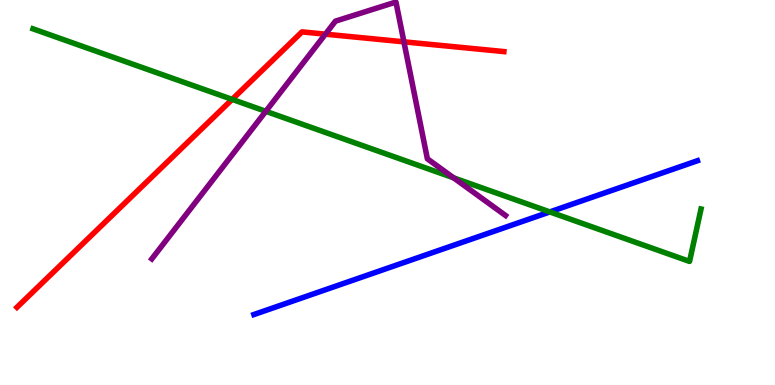[{'lines': ['blue', 'red'], 'intersections': []}, {'lines': ['green', 'red'], 'intersections': [{'x': 3.0, 'y': 7.42}]}, {'lines': ['purple', 'red'], 'intersections': [{'x': 4.2, 'y': 9.11}, {'x': 5.21, 'y': 8.91}]}, {'lines': ['blue', 'green'], 'intersections': [{'x': 7.09, 'y': 4.5}]}, {'lines': ['blue', 'purple'], 'intersections': []}, {'lines': ['green', 'purple'], 'intersections': [{'x': 3.43, 'y': 7.11}, {'x': 5.85, 'y': 5.38}]}]